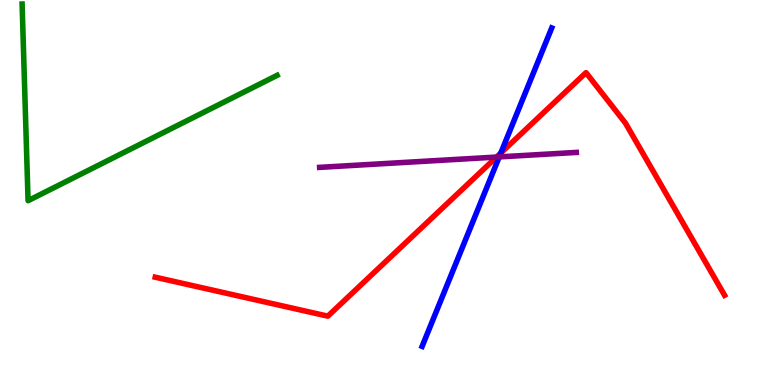[{'lines': ['blue', 'red'], 'intersections': [{'x': 6.46, 'y': 6.03}]}, {'lines': ['green', 'red'], 'intersections': []}, {'lines': ['purple', 'red'], 'intersections': [{'x': 6.41, 'y': 5.92}]}, {'lines': ['blue', 'green'], 'intersections': []}, {'lines': ['blue', 'purple'], 'intersections': [{'x': 6.44, 'y': 5.92}]}, {'lines': ['green', 'purple'], 'intersections': []}]